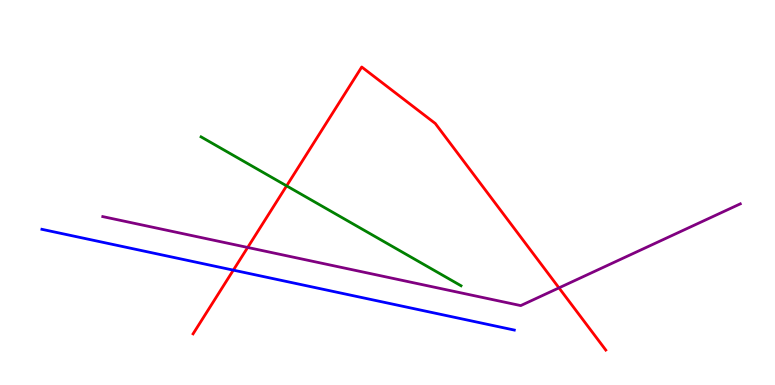[{'lines': ['blue', 'red'], 'intersections': [{'x': 3.01, 'y': 2.98}]}, {'lines': ['green', 'red'], 'intersections': [{'x': 3.7, 'y': 5.17}]}, {'lines': ['purple', 'red'], 'intersections': [{'x': 3.2, 'y': 3.57}, {'x': 7.21, 'y': 2.52}]}, {'lines': ['blue', 'green'], 'intersections': []}, {'lines': ['blue', 'purple'], 'intersections': []}, {'lines': ['green', 'purple'], 'intersections': []}]